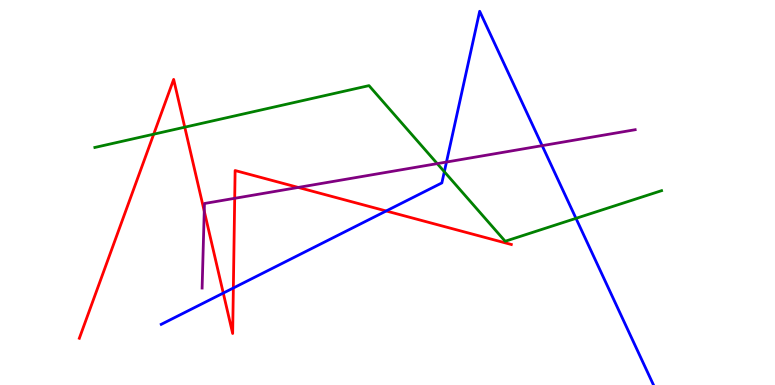[{'lines': ['blue', 'red'], 'intersections': [{'x': 2.88, 'y': 2.39}, {'x': 3.01, 'y': 2.52}, {'x': 4.98, 'y': 4.52}]}, {'lines': ['green', 'red'], 'intersections': [{'x': 1.98, 'y': 6.51}, {'x': 2.38, 'y': 6.7}]}, {'lines': ['purple', 'red'], 'intersections': [{'x': 2.64, 'y': 4.52}, {'x': 3.03, 'y': 4.85}, {'x': 3.85, 'y': 5.13}]}, {'lines': ['blue', 'green'], 'intersections': [{'x': 5.73, 'y': 5.54}, {'x': 7.43, 'y': 4.33}]}, {'lines': ['blue', 'purple'], 'intersections': [{'x': 5.76, 'y': 5.79}, {'x': 7.0, 'y': 6.22}]}, {'lines': ['green', 'purple'], 'intersections': [{'x': 5.64, 'y': 5.75}]}]